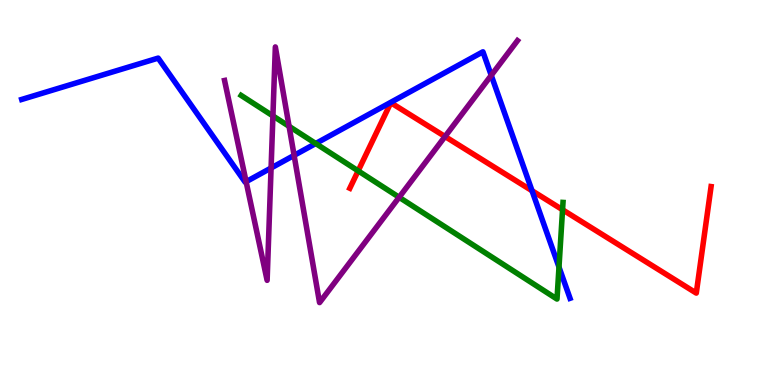[{'lines': ['blue', 'red'], 'intersections': [{'x': 6.86, 'y': 5.05}]}, {'lines': ['green', 'red'], 'intersections': [{'x': 4.62, 'y': 5.56}, {'x': 7.26, 'y': 4.55}]}, {'lines': ['purple', 'red'], 'intersections': [{'x': 5.74, 'y': 6.45}]}, {'lines': ['blue', 'green'], 'intersections': [{'x': 4.07, 'y': 6.27}, {'x': 7.21, 'y': 3.06}]}, {'lines': ['blue', 'purple'], 'intersections': [{'x': 3.18, 'y': 5.28}, {'x': 3.5, 'y': 5.64}, {'x': 3.79, 'y': 5.96}, {'x': 6.34, 'y': 8.04}]}, {'lines': ['green', 'purple'], 'intersections': [{'x': 3.52, 'y': 6.99}, {'x': 3.73, 'y': 6.72}, {'x': 5.15, 'y': 4.88}]}]